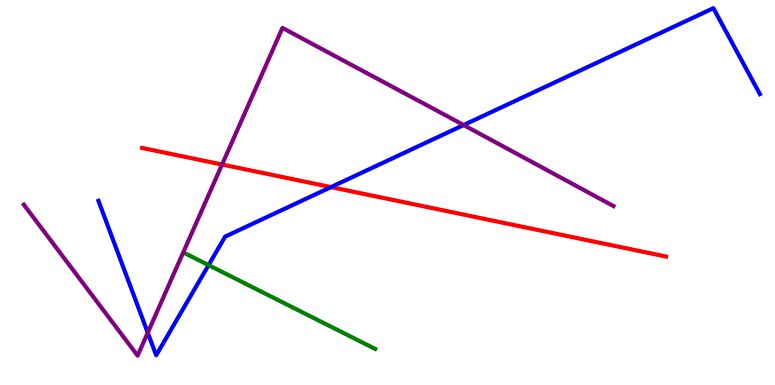[{'lines': ['blue', 'red'], 'intersections': [{'x': 4.27, 'y': 5.14}]}, {'lines': ['green', 'red'], 'intersections': []}, {'lines': ['purple', 'red'], 'intersections': [{'x': 2.87, 'y': 5.73}]}, {'lines': ['blue', 'green'], 'intersections': [{'x': 2.69, 'y': 3.11}]}, {'lines': ['blue', 'purple'], 'intersections': [{'x': 1.91, 'y': 1.36}, {'x': 5.98, 'y': 6.75}]}, {'lines': ['green', 'purple'], 'intersections': []}]